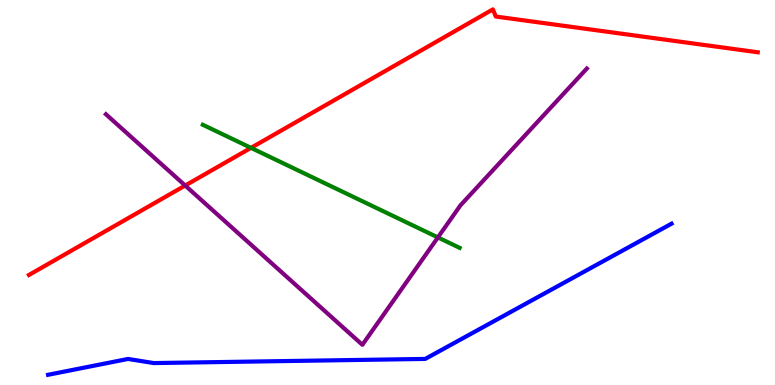[{'lines': ['blue', 'red'], 'intersections': []}, {'lines': ['green', 'red'], 'intersections': [{'x': 3.24, 'y': 6.16}]}, {'lines': ['purple', 'red'], 'intersections': [{'x': 2.39, 'y': 5.18}]}, {'lines': ['blue', 'green'], 'intersections': []}, {'lines': ['blue', 'purple'], 'intersections': []}, {'lines': ['green', 'purple'], 'intersections': [{'x': 5.65, 'y': 3.83}]}]